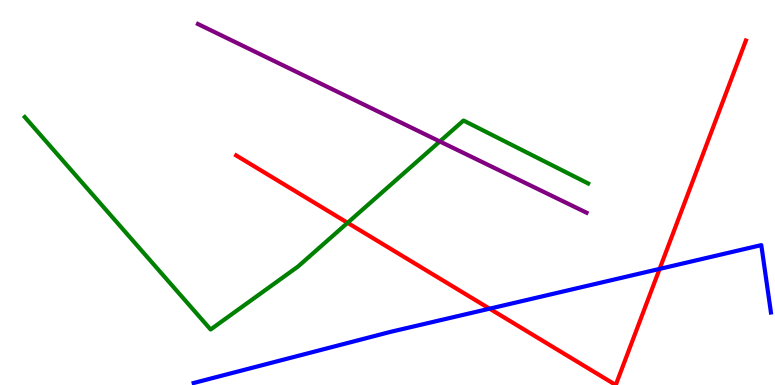[{'lines': ['blue', 'red'], 'intersections': [{'x': 6.32, 'y': 1.98}, {'x': 8.51, 'y': 3.02}]}, {'lines': ['green', 'red'], 'intersections': [{'x': 4.49, 'y': 4.21}]}, {'lines': ['purple', 'red'], 'intersections': []}, {'lines': ['blue', 'green'], 'intersections': []}, {'lines': ['blue', 'purple'], 'intersections': []}, {'lines': ['green', 'purple'], 'intersections': [{'x': 5.68, 'y': 6.33}]}]